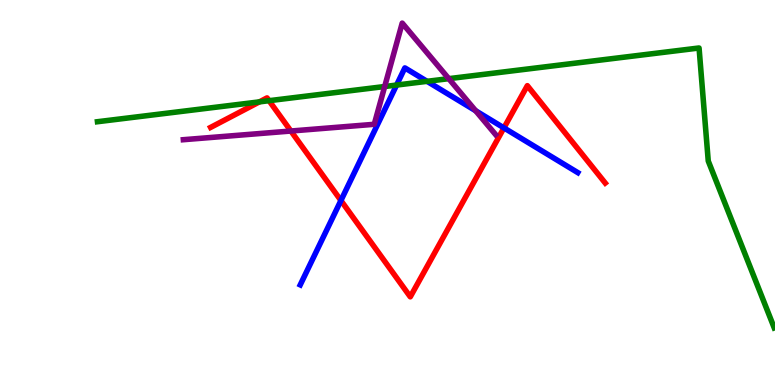[{'lines': ['blue', 'red'], 'intersections': [{'x': 4.4, 'y': 4.79}, {'x': 6.5, 'y': 6.68}]}, {'lines': ['green', 'red'], 'intersections': [{'x': 3.35, 'y': 7.35}, {'x': 3.47, 'y': 7.38}]}, {'lines': ['purple', 'red'], 'intersections': [{'x': 3.75, 'y': 6.6}]}, {'lines': ['blue', 'green'], 'intersections': [{'x': 5.12, 'y': 7.79}, {'x': 5.51, 'y': 7.89}]}, {'lines': ['blue', 'purple'], 'intersections': [{'x': 6.14, 'y': 7.12}]}, {'lines': ['green', 'purple'], 'intersections': [{'x': 4.96, 'y': 7.75}, {'x': 5.79, 'y': 7.96}]}]